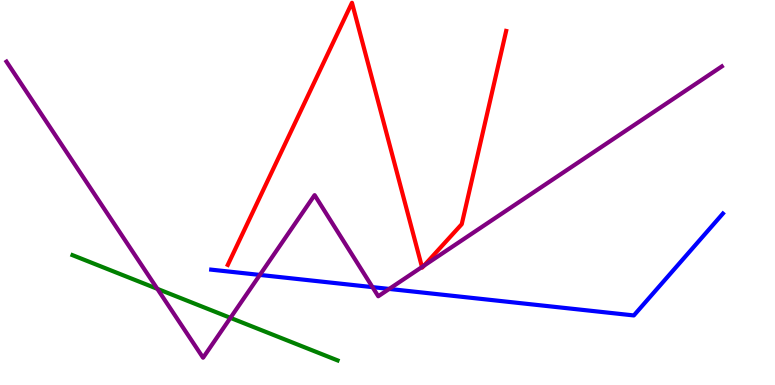[{'lines': ['blue', 'red'], 'intersections': []}, {'lines': ['green', 'red'], 'intersections': []}, {'lines': ['purple', 'red'], 'intersections': [{'x': 5.44, 'y': 3.06}, {'x': 5.47, 'y': 3.1}]}, {'lines': ['blue', 'green'], 'intersections': []}, {'lines': ['blue', 'purple'], 'intersections': [{'x': 3.35, 'y': 2.86}, {'x': 4.81, 'y': 2.54}, {'x': 5.02, 'y': 2.5}]}, {'lines': ['green', 'purple'], 'intersections': [{'x': 2.03, 'y': 2.5}, {'x': 2.97, 'y': 1.74}]}]